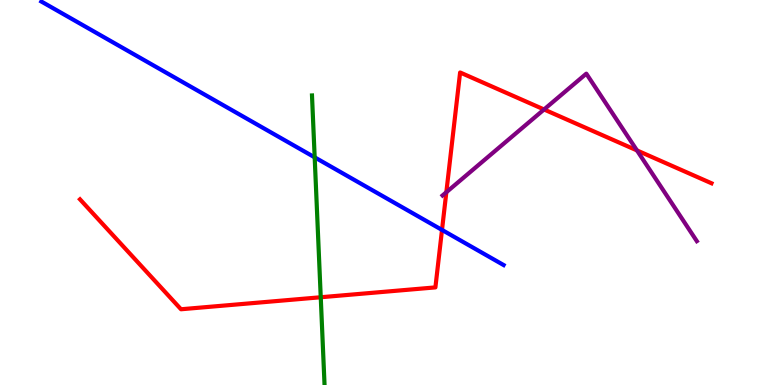[{'lines': ['blue', 'red'], 'intersections': [{'x': 5.7, 'y': 4.03}]}, {'lines': ['green', 'red'], 'intersections': [{'x': 4.14, 'y': 2.28}]}, {'lines': ['purple', 'red'], 'intersections': [{'x': 5.76, 'y': 5.01}, {'x': 7.02, 'y': 7.16}, {'x': 8.22, 'y': 6.09}]}, {'lines': ['blue', 'green'], 'intersections': [{'x': 4.06, 'y': 5.91}]}, {'lines': ['blue', 'purple'], 'intersections': []}, {'lines': ['green', 'purple'], 'intersections': []}]